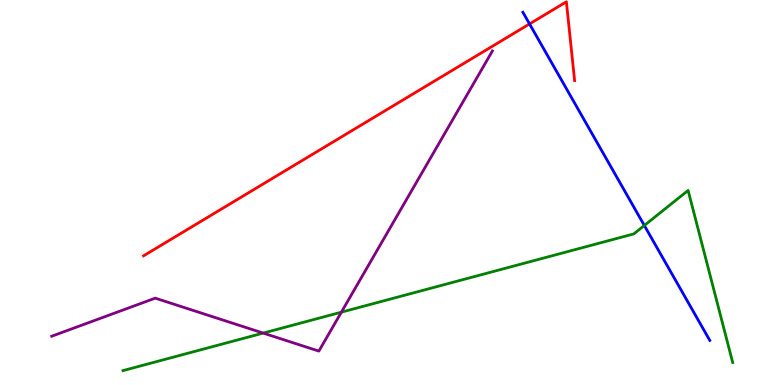[{'lines': ['blue', 'red'], 'intersections': [{'x': 6.83, 'y': 9.38}]}, {'lines': ['green', 'red'], 'intersections': []}, {'lines': ['purple', 'red'], 'intersections': []}, {'lines': ['blue', 'green'], 'intersections': [{'x': 8.31, 'y': 4.14}]}, {'lines': ['blue', 'purple'], 'intersections': []}, {'lines': ['green', 'purple'], 'intersections': [{'x': 3.4, 'y': 1.35}, {'x': 4.4, 'y': 1.89}]}]